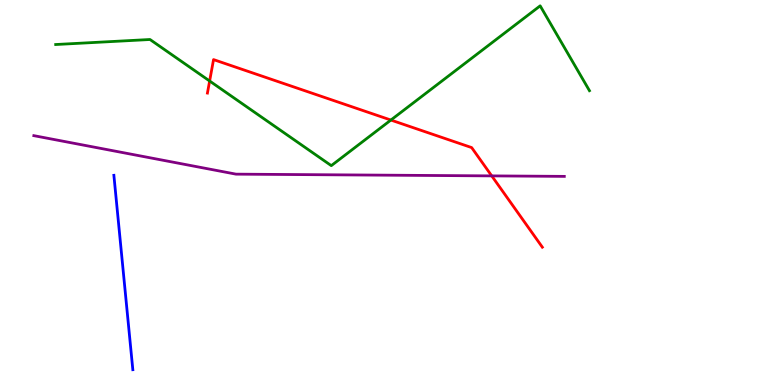[{'lines': ['blue', 'red'], 'intersections': []}, {'lines': ['green', 'red'], 'intersections': [{'x': 2.7, 'y': 7.9}, {'x': 5.04, 'y': 6.88}]}, {'lines': ['purple', 'red'], 'intersections': [{'x': 6.35, 'y': 5.43}]}, {'lines': ['blue', 'green'], 'intersections': []}, {'lines': ['blue', 'purple'], 'intersections': []}, {'lines': ['green', 'purple'], 'intersections': []}]